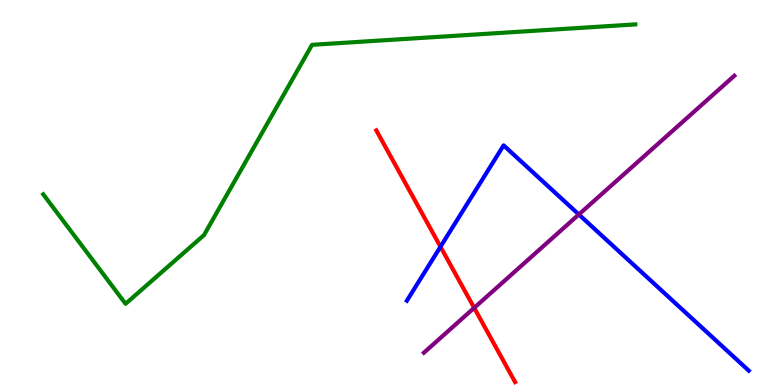[{'lines': ['blue', 'red'], 'intersections': [{'x': 5.68, 'y': 3.59}]}, {'lines': ['green', 'red'], 'intersections': []}, {'lines': ['purple', 'red'], 'intersections': [{'x': 6.12, 'y': 2.0}]}, {'lines': ['blue', 'green'], 'intersections': []}, {'lines': ['blue', 'purple'], 'intersections': [{'x': 7.47, 'y': 4.43}]}, {'lines': ['green', 'purple'], 'intersections': []}]